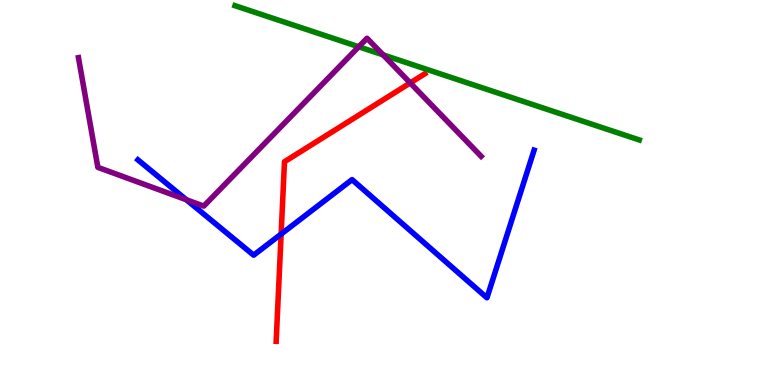[{'lines': ['blue', 'red'], 'intersections': [{'x': 3.63, 'y': 3.92}]}, {'lines': ['green', 'red'], 'intersections': []}, {'lines': ['purple', 'red'], 'intersections': [{'x': 5.29, 'y': 7.85}]}, {'lines': ['blue', 'green'], 'intersections': []}, {'lines': ['blue', 'purple'], 'intersections': [{'x': 2.4, 'y': 4.81}]}, {'lines': ['green', 'purple'], 'intersections': [{'x': 4.63, 'y': 8.79}, {'x': 4.94, 'y': 8.57}]}]